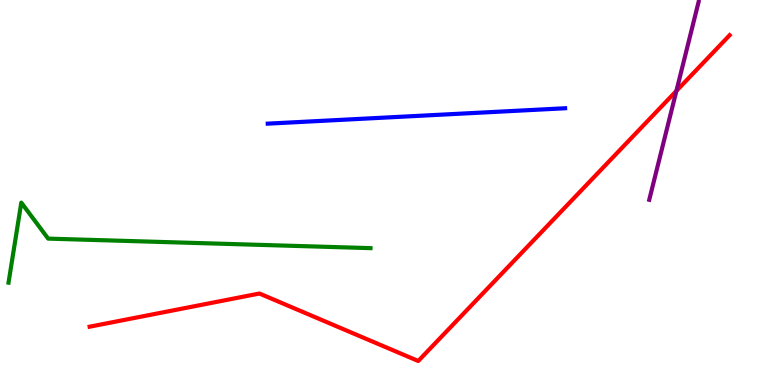[{'lines': ['blue', 'red'], 'intersections': []}, {'lines': ['green', 'red'], 'intersections': []}, {'lines': ['purple', 'red'], 'intersections': [{'x': 8.73, 'y': 7.64}]}, {'lines': ['blue', 'green'], 'intersections': []}, {'lines': ['blue', 'purple'], 'intersections': []}, {'lines': ['green', 'purple'], 'intersections': []}]